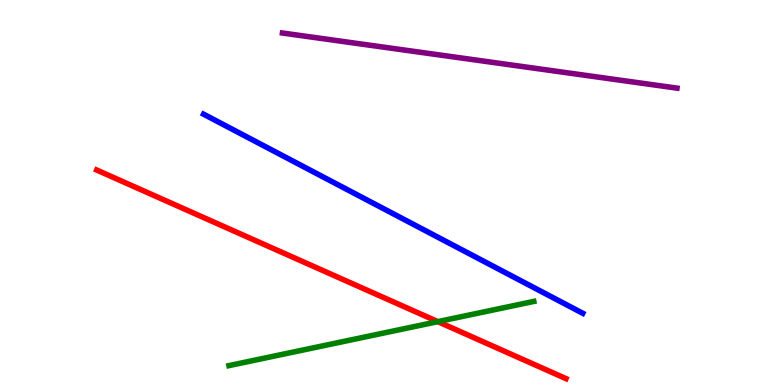[{'lines': ['blue', 'red'], 'intersections': []}, {'lines': ['green', 'red'], 'intersections': [{'x': 5.65, 'y': 1.65}]}, {'lines': ['purple', 'red'], 'intersections': []}, {'lines': ['blue', 'green'], 'intersections': []}, {'lines': ['blue', 'purple'], 'intersections': []}, {'lines': ['green', 'purple'], 'intersections': []}]